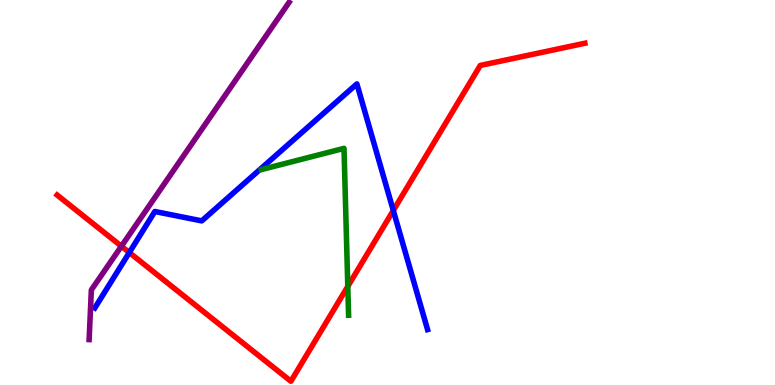[{'lines': ['blue', 'red'], 'intersections': [{'x': 1.67, 'y': 3.44}, {'x': 5.07, 'y': 4.53}]}, {'lines': ['green', 'red'], 'intersections': [{'x': 4.49, 'y': 2.56}]}, {'lines': ['purple', 'red'], 'intersections': [{'x': 1.57, 'y': 3.6}]}, {'lines': ['blue', 'green'], 'intersections': []}, {'lines': ['blue', 'purple'], 'intersections': []}, {'lines': ['green', 'purple'], 'intersections': []}]